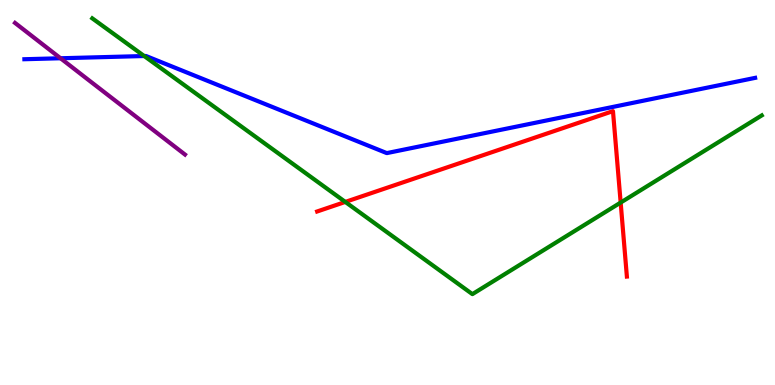[{'lines': ['blue', 'red'], 'intersections': []}, {'lines': ['green', 'red'], 'intersections': [{'x': 4.46, 'y': 4.76}, {'x': 8.01, 'y': 4.74}]}, {'lines': ['purple', 'red'], 'intersections': []}, {'lines': ['blue', 'green'], 'intersections': [{'x': 1.86, 'y': 8.54}]}, {'lines': ['blue', 'purple'], 'intersections': [{'x': 0.781, 'y': 8.49}]}, {'lines': ['green', 'purple'], 'intersections': []}]